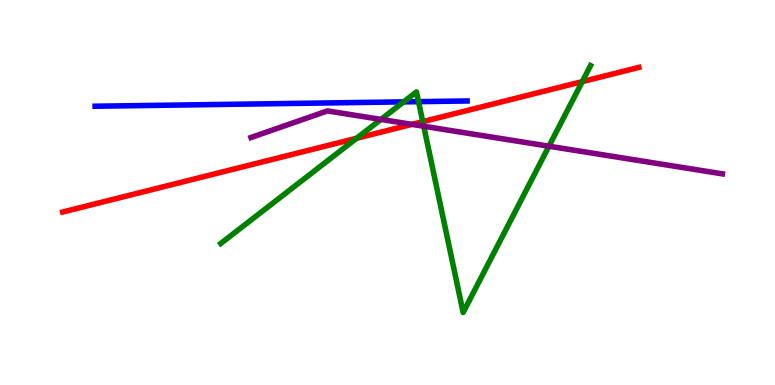[{'lines': ['blue', 'red'], 'intersections': []}, {'lines': ['green', 'red'], 'intersections': [{'x': 4.6, 'y': 6.41}, {'x': 5.46, 'y': 6.84}, {'x': 7.51, 'y': 7.88}]}, {'lines': ['purple', 'red'], 'intersections': [{'x': 5.32, 'y': 6.77}]}, {'lines': ['blue', 'green'], 'intersections': [{'x': 5.21, 'y': 7.35}, {'x': 5.4, 'y': 7.36}]}, {'lines': ['blue', 'purple'], 'intersections': []}, {'lines': ['green', 'purple'], 'intersections': [{'x': 4.92, 'y': 6.9}, {'x': 5.47, 'y': 6.72}, {'x': 7.08, 'y': 6.2}]}]